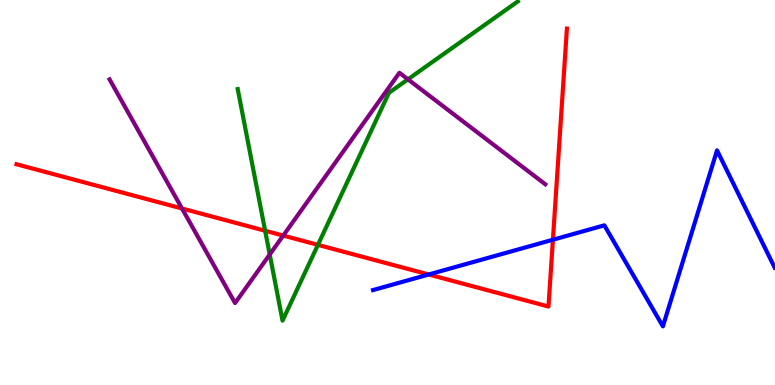[{'lines': ['blue', 'red'], 'intersections': [{'x': 5.53, 'y': 2.87}, {'x': 7.13, 'y': 3.77}]}, {'lines': ['green', 'red'], 'intersections': [{'x': 3.42, 'y': 4.01}, {'x': 4.1, 'y': 3.64}]}, {'lines': ['purple', 'red'], 'intersections': [{'x': 2.35, 'y': 4.58}, {'x': 3.65, 'y': 3.88}]}, {'lines': ['blue', 'green'], 'intersections': []}, {'lines': ['blue', 'purple'], 'intersections': []}, {'lines': ['green', 'purple'], 'intersections': [{'x': 3.48, 'y': 3.39}, {'x': 5.26, 'y': 7.94}]}]